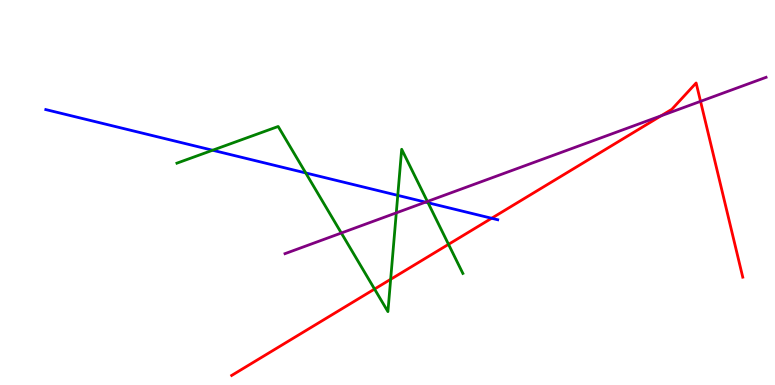[{'lines': ['blue', 'red'], 'intersections': [{'x': 6.34, 'y': 4.33}]}, {'lines': ['green', 'red'], 'intersections': [{'x': 4.83, 'y': 2.49}, {'x': 5.04, 'y': 2.74}, {'x': 5.79, 'y': 3.65}]}, {'lines': ['purple', 'red'], 'intersections': [{'x': 8.53, 'y': 6.99}, {'x': 9.04, 'y': 7.37}]}, {'lines': ['blue', 'green'], 'intersections': [{'x': 2.74, 'y': 6.1}, {'x': 3.94, 'y': 5.51}, {'x': 5.13, 'y': 4.93}, {'x': 5.52, 'y': 4.73}]}, {'lines': ['blue', 'purple'], 'intersections': [{'x': 5.49, 'y': 4.75}]}, {'lines': ['green', 'purple'], 'intersections': [{'x': 4.4, 'y': 3.95}, {'x': 5.11, 'y': 4.47}, {'x': 5.51, 'y': 4.77}]}]